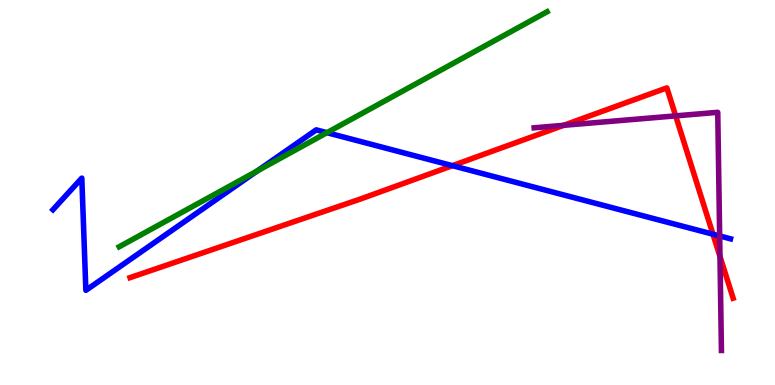[{'lines': ['blue', 'red'], 'intersections': [{'x': 5.84, 'y': 5.7}, {'x': 9.2, 'y': 3.92}]}, {'lines': ['green', 'red'], 'intersections': []}, {'lines': ['purple', 'red'], 'intersections': [{'x': 7.27, 'y': 6.75}, {'x': 8.72, 'y': 6.99}, {'x': 9.29, 'y': 3.34}]}, {'lines': ['blue', 'green'], 'intersections': [{'x': 3.32, 'y': 5.56}, {'x': 4.22, 'y': 6.55}]}, {'lines': ['blue', 'purple'], 'intersections': [{'x': 9.29, 'y': 3.87}]}, {'lines': ['green', 'purple'], 'intersections': []}]